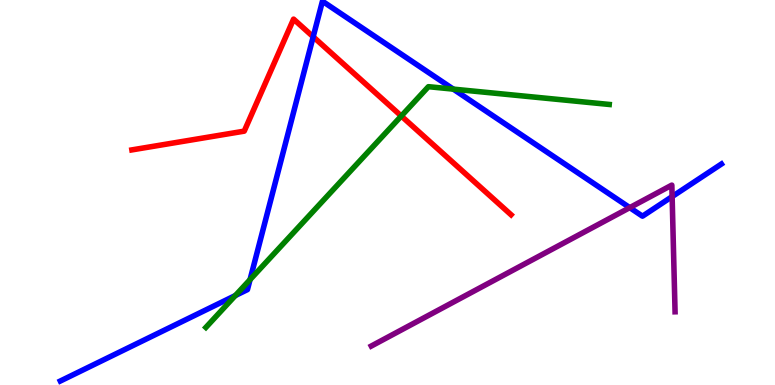[{'lines': ['blue', 'red'], 'intersections': [{'x': 4.04, 'y': 9.04}]}, {'lines': ['green', 'red'], 'intersections': [{'x': 5.18, 'y': 6.99}]}, {'lines': ['purple', 'red'], 'intersections': []}, {'lines': ['blue', 'green'], 'intersections': [{'x': 3.04, 'y': 2.32}, {'x': 3.23, 'y': 2.74}, {'x': 5.85, 'y': 7.69}]}, {'lines': ['blue', 'purple'], 'intersections': [{'x': 8.13, 'y': 4.61}, {'x': 8.67, 'y': 4.89}]}, {'lines': ['green', 'purple'], 'intersections': []}]